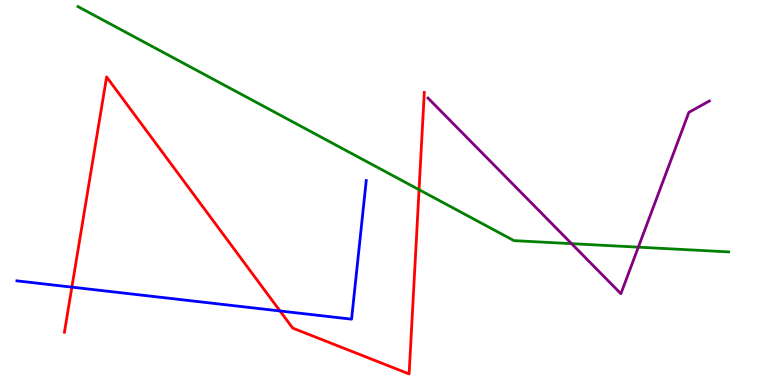[{'lines': ['blue', 'red'], 'intersections': [{'x': 0.927, 'y': 2.54}, {'x': 3.61, 'y': 1.92}]}, {'lines': ['green', 'red'], 'intersections': [{'x': 5.41, 'y': 5.07}]}, {'lines': ['purple', 'red'], 'intersections': []}, {'lines': ['blue', 'green'], 'intersections': []}, {'lines': ['blue', 'purple'], 'intersections': []}, {'lines': ['green', 'purple'], 'intersections': [{'x': 7.37, 'y': 3.67}, {'x': 8.24, 'y': 3.58}]}]